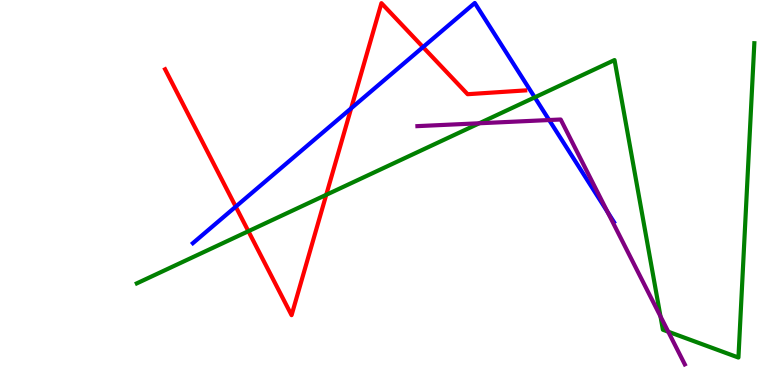[{'lines': ['blue', 'red'], 'intersections': [{'x': 3.04, 'y': 4.63}, {'x': 4.53, 'y': 7.19}, {'x': 5.46, 'y': 8.78}]}, {'lines': ['green', 'red'], 'intersections': [{'x': 3.2, 'y': 3.99}, {'x': 4.21, 'y': 4.94}]}, {'lines': ['purple', 'red'], 'intersections': []}, {'lines': ['blue', 'green'], 'intersections': [{'x': 6.9, 'y': 7.47}]}, {'lines': ['blue', 'purple'], 'intersections': [{'x': 7.09, 'y': 6.88}, {'x': 7.84, 'y': 4.49}]}, {'lines': ['green', 'purple'], 'intersections': [{'x': 6.18, 'y': 6.8}, {'x': 8.52, 'y': 1.78}, {'x': 8.62, 'y': 1.38}]}]